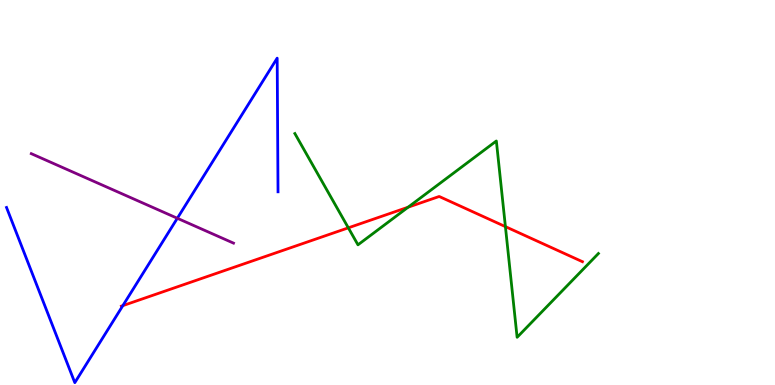[{'lines': ['blue', 'red'], 'intersections': [{'x': 1.59, 'y': 2.06}]}, {'lines': ['green', 'red'], 'intersections': [{'x': 4.49, 'y': 4.08}, {'x': 5.27, 'y': 4.62}, {'x': 6.52, 'y': 4.11}]}, {'lines': ['purple', 'red'], 'intersections': []}, {'lines': ['blue', 'green'], 'intersections': []}, {'lines': ['blue', 'purple'], 'intersections': [{'x': 2.29, 'y': 4.33}]}, {'lines': ['green', 'purple'], 'intersections': []}]